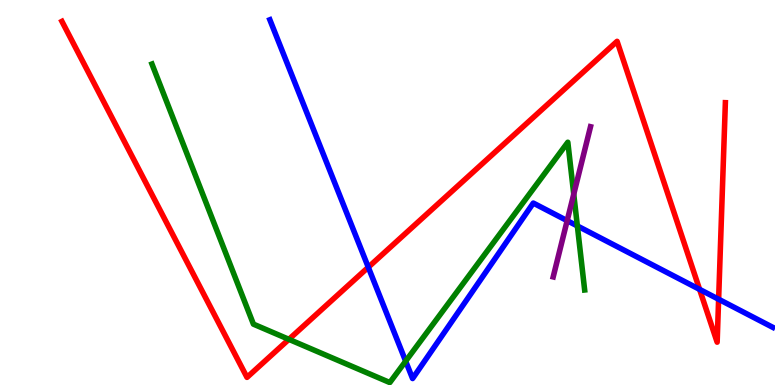[{'lines': ['blue', 'red'], 'intersections': [{'x': 4.75, 'y': 3.06}, {'x': 9.03, 'y': 2.48}, {'x': 9.27, 'y': 2.23}]}, {'lines': ['green', 'red'], 'intersections': [{'x': 3.73, 'y': 1.19}]}, {'lines': ['purple', 'red'], 'intersections': []}, {'lines': ['blue', 'green'], 'intersections': [{'x': 5.23, 'y': 0.619}, {'x': 7.45, 'y': 4.13}]}, {'lines': ['blue', 'purple'], 'intersections': [{'x': 7.32, 'y': 4.27}]}, {'lines': ['green', 'purple'], 'intersections': [{'x': 7.4, 'y': 4.96}]}]